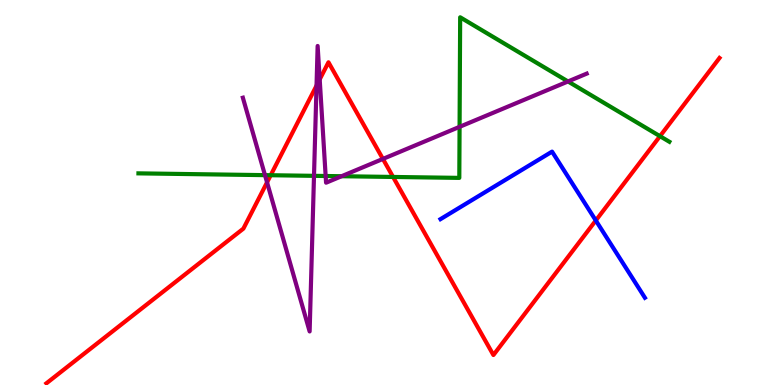[{'lines': ['blue', 'red'], 'intersections': [{'x': 7.69, 'y': 4.27}]}, {'lines': ['green', 'red'], 'intersections': [{'x': 3.49, 'y': 5.45}, {'x': 5.07, 'y': 5.4}, {'x': 8.52, 'y': 6.46}]}, {'lines': ['purple', 'red'], 'intersections': [{'x': 3.45, 'y': 5.26}, {'x': 4.08, 'y': 7.78}, {'x': 4.13, 'y': 7.94}, {'x': 4.94, 'y': 5.87}]}, {'lines': ['blue', 'green'], 'intersections': []}, {'lines': ['blue', 'purple'], 'intersections': []}, {'lines': ['green', 'purple'], 'intersections': [{'x': 3.42, 'y': 5.45}, {'x': 4.05, 'y': 5.43}, {'x': 4.2, 'y': 5.43}, {'x': 4.41, 'y': 5.42}, {'x': 5.93, 'y': 6.71}, {'x': 7.33, 'y': 7.88}]}]